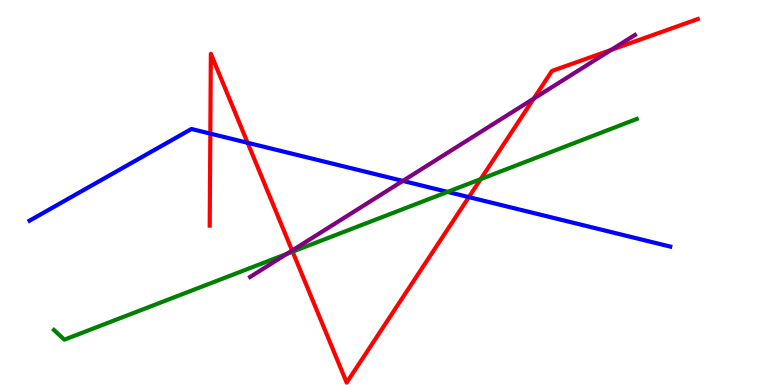[{'lines': ['blue', 'red'], 'intersections': [{'x': 2.71, 'y': 6.53}, {'x': 3.2, 'y': 6.29}, {'x': 6.05, 'y': 4.88}]}, {'lines': ['green', 'red'], 'intersections': [{'x': 3.78, 'y': 3.46}, {'x': 6.2, 'y': 5.35}]}, {'lines': ['purple', 'red'], 'intersections': [{'x': 3.77, 'y': 3.49}, {'x': 6.89, 'y': 7.44}, {'x': 7.89, 'y': 8.7}]}, {'lines': ['blue', 'green'], 'intersections': [{'x': 5.78, 'y': 5.02}]}, {'lines': ['blue', 'purple'], 'intersections': [{'x': 5.2, 'y': 5.3}]}, {'lines': ['green', 'purple'], 'intersections': [{'x': 3.7, 'y': 3.41}]}]